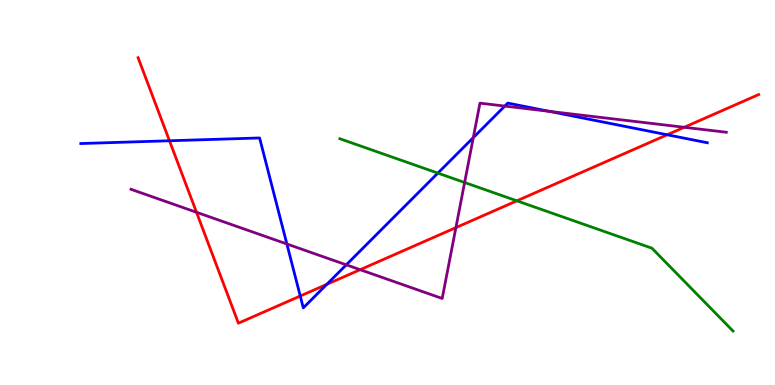[{'lines': ['blue', 'red'], 'intersections': [{'x': 2.19, 'y': 6.34}, {'x': 3.87, 'y': 2.31}, {'x': 4.22, 'y': 2.61}, {'x': 8.61, 'y': 6.5}]}, {'lines': ['green', 'red'], 'intersections': [{'x': 6.67, 'y': 4.78}]}, {'lines': ['purple', 'red'], 'intersections': [{'x': 2.54, 'y': 4.49}, {'x': 4.65, 'y': 3.0}, {'x': 5.88, 'y': 4.09}, {'x': 8.83, 'y': 6.69}]}, {'lines': ['blue', 'green'], 'intersections': [{'x': 5.65, 'y': 5.5}]}, {'lines': ['blue', 'purple'], 'intersections': [{'x': 3.7, 'y': 3.66}, {'x': 4.47, 'y': 3.12}, {'x': 6.11, 'y': 6.43}, {'x': 6.51, 'y': 7.24}, {'x': 7.09, 'y': 7.11}]}, {'lines': ['green', 'purple'], 'intersections': [{'x': 6.0, 'y': 5.26}]}]